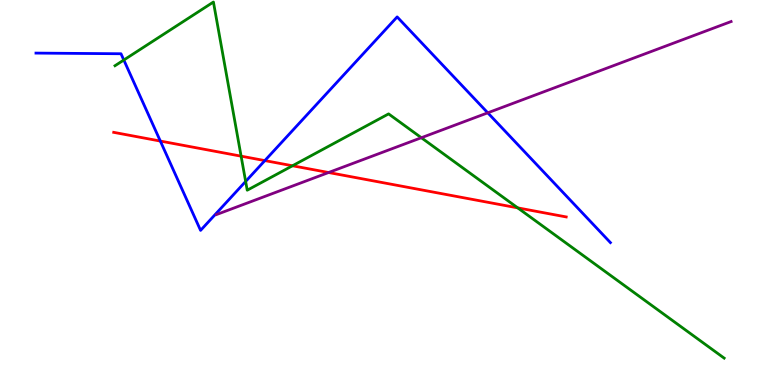[{'lines': ['blue', 'red'], 'intersections': [{'x': 2.07, 'y': 6.34}, {'x': 3.42, 'y': 5.83}]}, {'lines': ['green', 'red'], 'intersections': [{'x': 3.11, 'y': 5.94}, {'x': 3.77, 'y': 5.69}, {'x': 6.68, 'y': 4.6}]}, {'lines': ['purple', 'red'], 'intersections': [{'x': 4.24, 'y': 5.52}]}, {'lines': ['blue', 'green'], 'intersections': [{'x': 1.6, 'y': 8.44}, {'x': 3.17, 'y': 5.29}]}, {'lines': ['blue', 'purple'], 'intersections': [{'x': 6.29, 'y': 7.07}]}, {'lines': ['green', 'purple'], 'intersections': [{'x': 5.44, 'y': 6.42}]}]